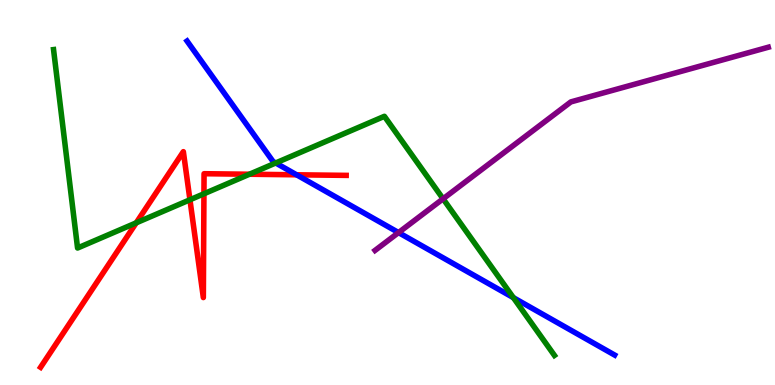[{'lines': ['blue', 'red'], 'intersections': [{'x': 3.83, 'y': 5.46}]}, {'lines': ['green', 'red'], 'intersections': [{'x': 1.76, 'y': 4.21}, {'x': 2.45, 'y': 4.81}, {'x': 2.63, 'y': 4.97}, {'x': 3.22, 'y': 5.47}]}, {'lines': ['purple', 'red'], 'intersections': []}, {'lines': ['blue', 'green'], 'intersections': [{'x': 3.56, 'y': 5.77}, {'x': 6.62, 'y': 2.27}]}, {'lines': ['blue', 'purple'], 'intersections': [{'x': 5.14, 'y': 3.96}]}, {'lines': ['green', 'purple'], 'intersections': [{'x': 5.72, 'y': 4.84}]}]